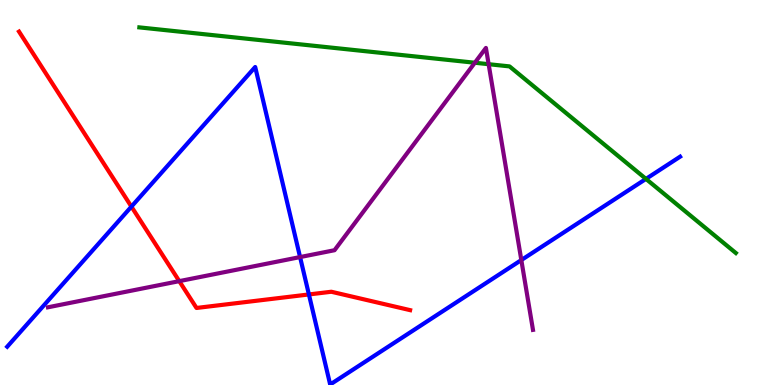[{'lines': ['blue', 'red'], 'intersections': [{'x': 1.7, 'y': 4.63}, {'x': 3.99, 'y': 2.35}]}, {'lines': ['green', 'red'], 'intersections': []}, {'lines': ['purple', 'red'], 'intersections': [{'x': 2.31, 'y': 2.7}]}, {'lines': ['blue', 'green'], 'intersections': [{'x': 8.34, 'y': 5.35}]}, {'lines': ['blue', 'purple'], 'intersections': [{'x': 3.87, 'y': 3.32}, {'x': 6.73, 'y': 3.25}]}, {'lines': ['green', 'purple'], 'intersections': [{'x': 6.13, 'y': 8.37}, {'x': 6.3, 'y': 8.33}]}]